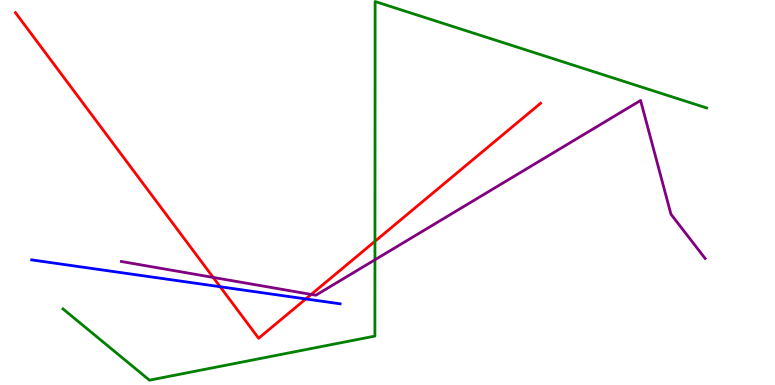[{'lines': ['blue', 'red'], 'intersections': [{'x': 2.84, 'y': 2.55}, {'x': 3.95, 'y': 2.24}]}, {'lines': ['green', 'red'], 'intersections': [{'x': 4.84, 'y': 3.73}]}, {'lines': ['purple', 'red'], 'intersections': [{'x': 2.75, 'y': 2.79}, {'x': 4.02, 'y': 2.35}]}, {'lines': ['blue', 'green'], 'intersections': []}, {'lines': ['blue', 'purple'], 'intersections': []}, {'lines': ['green', 'purple'], 'intersections': [{'x': 4.84, 'y': 3.25}]}]